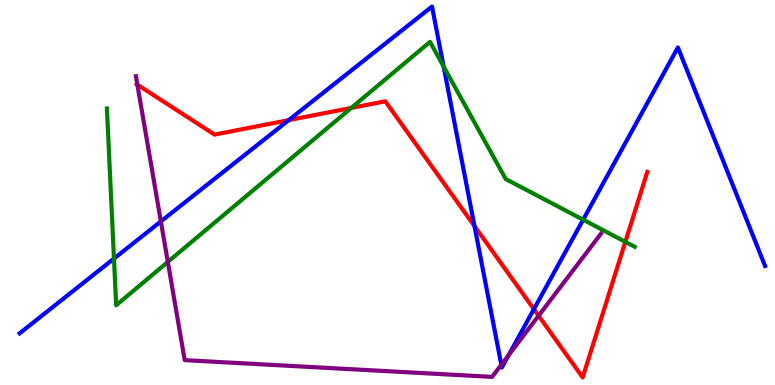[{'lines': ['blue', 'red'], 'intersections': [{'x': 3.73, 'y': 6.88}, {'x': 6.12, 'y': 4.13}, {'x': 6.89, 'y': 1.97}]}, {'lines': ['green', 'red'], 'intersections': [{'x': 4.53, 'y': 7.2}, {'x': 8.07, 'y': 3.72}]}, {'lines': ['purple', 'red'], 'intersections': [{'x': 1.77, 'y': 7.8}, {'x': 6.95, 'y': 1.8}]}, {'lines': ['blue', 'green'], 'intersections': [{'x': 1.47, 'y': 3.28}, {'x': 5.72, 'y': 8.27}, {'x': 7.52, 'y': 4.29}]}, {'lines': ['blue', 'purple'], 'intersections': [{'x': 2.08, 'y': 4.25}, {'x': 6.47, 'y': 0.526}, {'x': 6.56, 'y': 0.774}]}, {'lines': ['green', 'purple'], 'intersections': [{'x': 2.17, 'y': 3.2}]}]